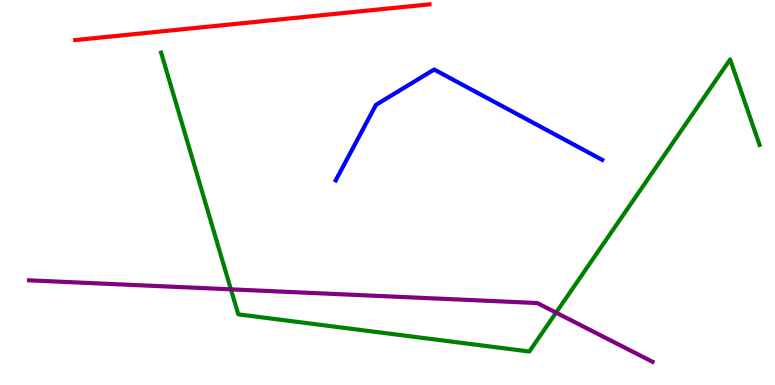[{'lines': ['blue', 'red'], 'intersections': []}, {'lines': ['green', 'red'], 'intersections': []}, {'lines': ['purple', 'red'], 'intersections': []}, {'lines': ['blue', 'green'], 'intersections': []}, {'lines': ['blue', 'purple'], 'intersections': []}, {'lines': ['green', 'purple'], 'intersections': [{'x': 2.98, 'y': 2.48}, {'x': 7.18, 'y': 1.88}]}]